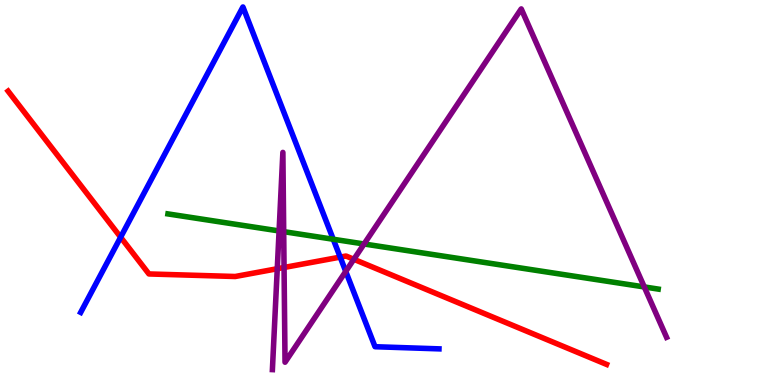[{'lines': ['blue', 'red'], 'intersections': [{'x': 1.56, 'y': 3.84}, {'x': 4.39, 'y': 3.32}]}, {'lines': ['green', 'red'], 'intersections': []}, {'lines': ['purple', 'red'], 'intersections': [{'x': 3.58, 'y': 3.02}, {'x': 3.67, 'y': 3.05}, {'x': 4.57, 'y': 3.27}]}, {'lines': ['blue', 'green'], 'intersections': [{'x': 4.3, 'y': 3.79}]}, {'lines': ['blue', 'purple'], 'intersections': [{'x': 4.46, 'y': 2.95}]}, {'lines': ['green', 'purple'], 'intersections': [{'x': 3.6, 'y': 4.0}, {'x': 3.66, 'y': 3.98}, {'x': 4.7, 'y': 3.66}, {'x': 8.31, 'y': 2.55}]}]